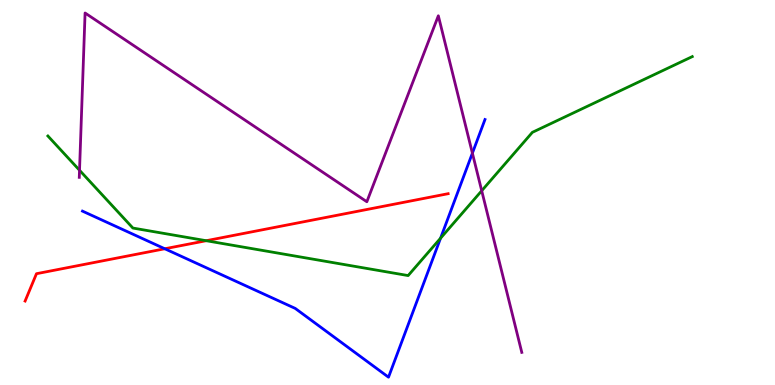[{'lines': ['blue', 'red'], 'intersections': [{'x': 2.13, 'y': 3.54}]}, {'lines': ['green', 'red'], 'intersections': [{'x': 2.66, 'y': 3.75}]}, {'lines': ['purple', 'red'], 'intersections': []}, {'lines': ['blue', 'green'], 'intersections': [{'x': 5.68, 'y': 3.81}]}, {'lines': ['blue', 'purple'], 'intersections': [{'x': 6.1, 'y': 6.02}]}, {'lines': ['green', 'purple'], 'intersections': [{'x': 1.03, 'y': 5.58}, {'x': 6.22, 'y': 5.05}]}]